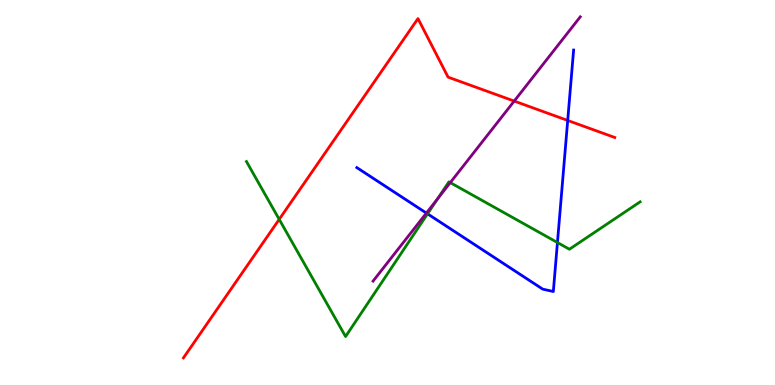[{'lines': ['blue', 'red'], 'intersections': [{'x': 7.33, 'y': 6.87}]}, {'lines': ['green', 'red'], 'intersections': [{'x': 3.6, 'y': 4.3}]}, {'lines': ['purple', 'red'], 'intersections': [{'x': 6.63, 'y': 7.37}]}, {'lines': ['blue', 'green'], 'intersections': [{'x': 5.52, 'y': 4.45}, {'x': 7.19, 'y': 3.7}]}, {'lines': ['blue', 'purple'], 'intersections': [{'x': 5.5, 'y': 4.47}]}, {'lines': ['green', 'purple'], 'intersections': [{'x': 5.65, 'y': 4.84}, {'x': 5.81, 'y': 5.26}]}]